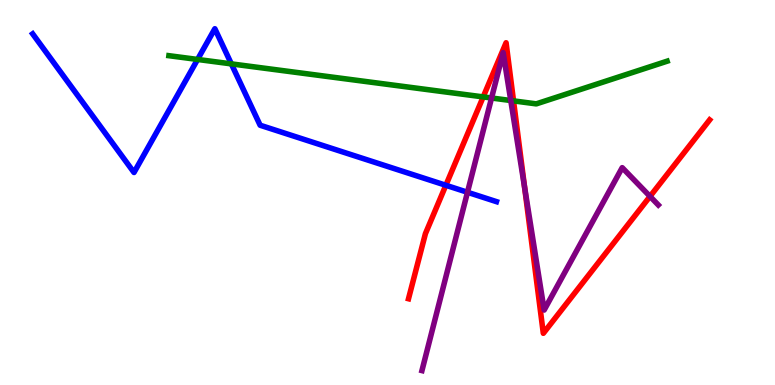[{'lines': ['blue', 'red'], 'intersections': [{'x': 5.75, 'y': 5.19}]}, {'lines': ['green', 'red'], 'intersections': [{'x': 6.23, 'y': 7.48}, {'x': 6.63, 'y': 7.38}]}, {'lines': ['purple', 'red'], 'intersections': [{'x': 6.77, 'y': 5.13}, {'x': 8.39, 'y': 4.9}]}, {'lines': ['blue', 'green'], 'intersections': [{'x': 2.55, 'y': 8.46}, {'x': 2.99, 'y': 8.34}]}, {'lines': ['blue', 'purple'], 'intersections': [{'x': 6.03, 'y': 5.01}]}, {'lines': ['green', 'purple'], 'intersections': [{'x': 6.34, 'y': 7.45}, {'x': 6.59, 'y': 7.39}]}]